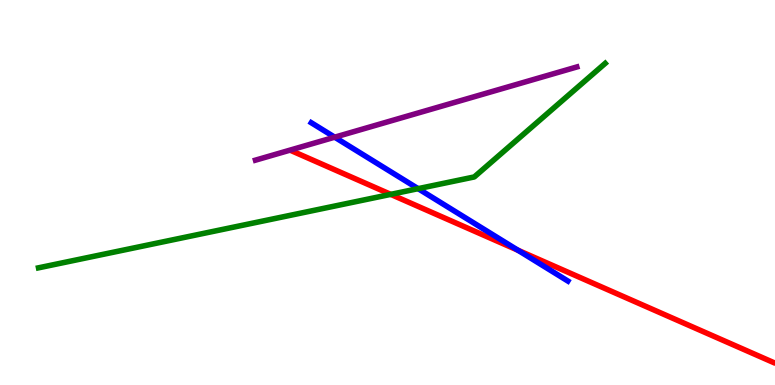[{'lines': ['blue', 'red'], 'intersections': [{'x': 6.68, 'y': 3.5}]}, {'lines': ['green', 'red'], 'intersections': [{'x': 5.04, 'y': 4.95}]}, {'lines': ['purple', 'red'], 'intersections': []}, {'lines': ['blue', 'green'], 'intersections': [{'x': 5.4, 'y': 5.1}]}, {'lines': ['blue', 'purple'], 'intersections': [{'x': 4.32, 'y': 6.44}]}, {'lines': ['green', 'purple'], 'intersections': []}]